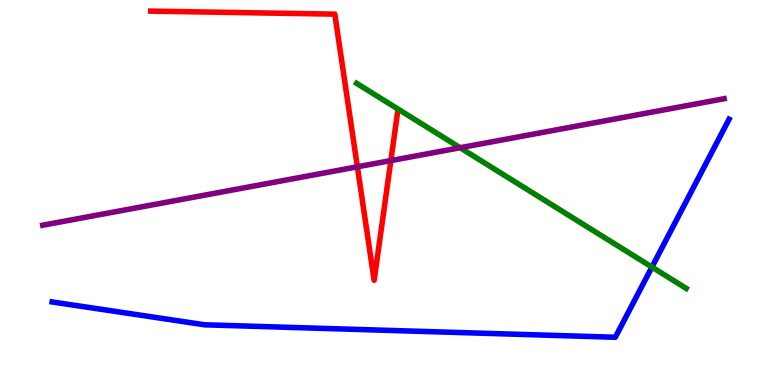[{'lines': ['blue', 'red'], 'intersections': []}, {'lines': ['green', 'red'], 'intersections': []}, {'lines': ['purple', 'red'], 'intersections': [{'x': 4.61, 'y': 5.67}, {'x': 5.04, 'y': 5.83}]}, {'lines': ['blue', 'green'], 'intersections': [{'x': 8.41, 'y': 3.06}]}, {'lines': ['blue', 'purple'], 'intersections': []}, {'lines': ['green', 'purple'], 'intersections': [{'x': 5.94, 'y': 6.16}]}]